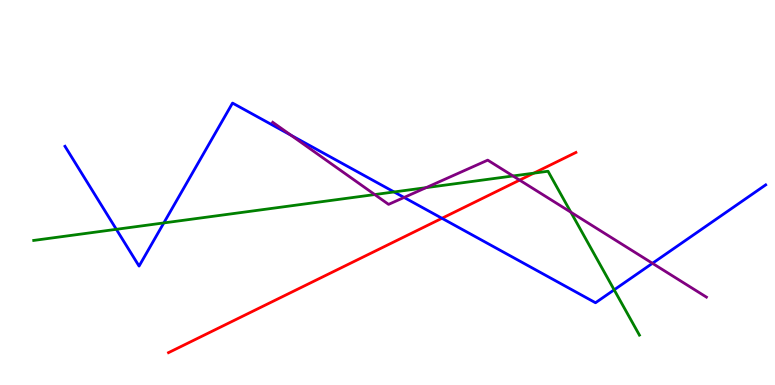[{'lines': ['blue', 'red'], 'intersections': [{'x': 5.7, 'y': 4.33}]}, {'lines': ['green', 'red'], 'intersections': [{'x': 6.89, 'y': 5.5}]}, {'lines': ['purple', 'red'], 'intersections': [{'x': 6.7, 'y': 5.32}]}, {'lines': ['blue', 'green'], 'intersections': [{'x': 1.5, 'y': 4.04}, {'x': 2.11, 'y': 4.21}, {'x': 5.09, 'y': 5.01}, {'x': 7.92, 'y': 2.47}]}, {'lines': ['blue', 'purple'], 'intersections': [{'x': 3.75, 'y': 6.49}, {'x': 5.21, 'y': 4.87}, {'x': 8.42, 'y': 3.16}]}, {'lines': ['green', 'purple'], 'intersections': [{'x': 4.84, 'y': 4.95}, {'x': 5.5, 'y': 5.13}, {'x': 6.62, 'y': 5.43}, {'x': 7.37, 'y': 4.49}]}]